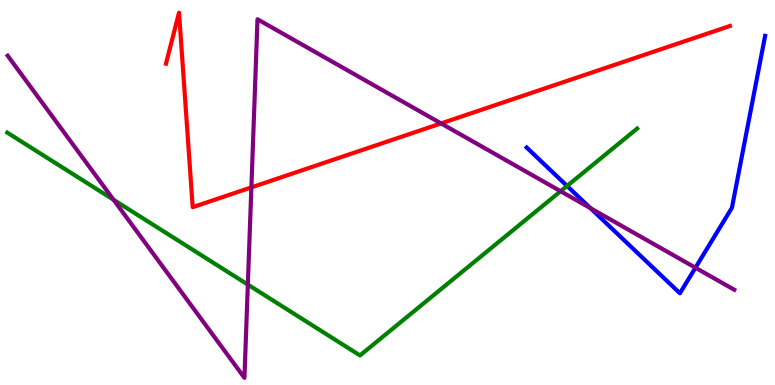[{'lines': ['blue', 'red'], 'intersections': []}, {'lines': ['green', 'red'], 'intersections': []}, {'lines': ['purple', 'red'], 'intersections': [{'x': 3.24, 'y': 5.13}, {'x': 5.69, 'y': 6.79}]}, {'lines': ['blue', 'green'], 'intersections': [{'x': 7.32, 'y': 5.17}]}, {'lines': ['blue', 'purple'], 'intersections': [{'x': 7.62, 'y': 4.59}, {'x': 8.97, 'y': 3.05}]}, {'lines': ['green', 'purple'], 'intersections': [{'x': 1.47, 'y': 4.81}, {'x': 3.2, 'y': 2.61}, {'x': 7.23, 'y': 5.03}]}]